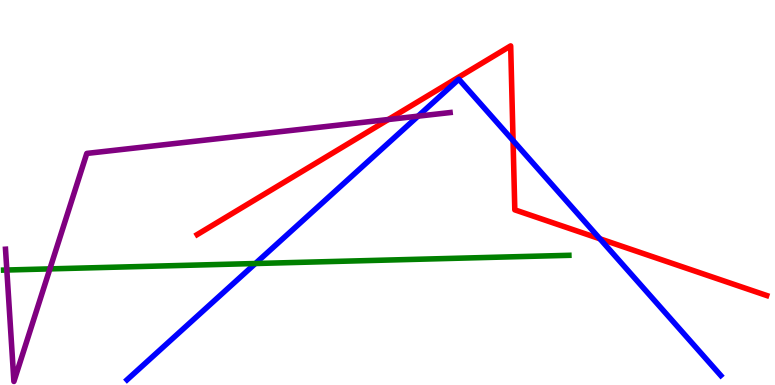[{'lines': ['blue', 'red'], 'intersections': [{'x': 6.62, 'y': 6.35}, {'x': 7.74, 'y': 3.8}]}, {'lines': ['green', 'red'], 'intersections': []}, {'lines': ['purple', 'red'], 'intersections': [{'x': 5.01, 'y': 6.9}]}, {'lines': ['blue', 'green'], 'intersections': [{'x': 3.3, 'y': 3.16}]}, {'lines': ['blue', 'purple'], 'intersections': [{'x': 5.39, 'y': 6.98}]}, {'lines': ['green', 'purple'], 'intersections': [{'x': 0.0881, 'y': 2.99}, {'x': 0.644, 'y': 3.02}]}]